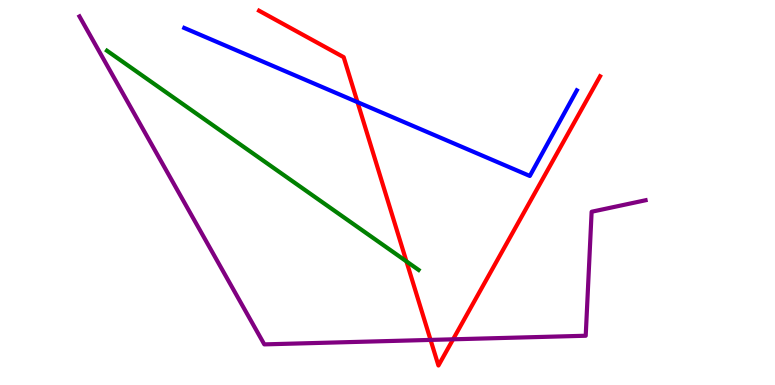[{'lines': ['blue', 'red'], 'intersections': [{'x': 4.61, 'y': 7.35}]}, {'lines': ['green', 'red'], 'intersections': [{'x': 5.24, 'y': 3.21}]}, {'lines': ['purple', 'red'], 'intersections': [{'x': 5.56, 'y': 1.17}, {'x': 5.85, 'y': 1.19}]}, {'lines': ['blue', 'green'], 'intersections': []}, {'lines': ['blue', 'purple'], 'intersections': []}, {'lines': ['green', 'purple'], 'intersections': []}]